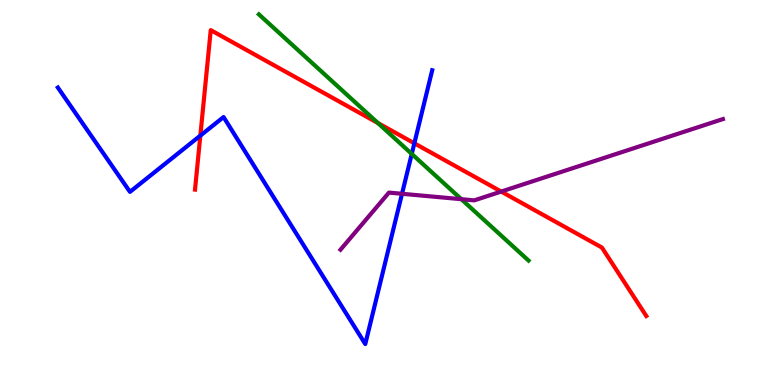[{'lines': ['blue', 'red'], 'intersections': [{'x': 2.59, 'y': 6.48}, {'x': 5.35, 'y': 6.28}]}, {'lines': ['green', 'red'], 'intersections': [{'x': 4.88, 'y': 6.8}]}, {'lines': ['purple', 'red'], 'intersections': [{'x': 6.47, 'y': 5.02}]}, {'lines': ['blue', 'green'], 'intersections': [{'x': 5.31, 'y': 6.0}]}, {'lines': ['blue', 'purple'], 'intersections': [{'x': 5.19, 'y': 4.97}]}, {'lines': ['green', 'purple'], 'intersections': [{'x': 5.95, 'y': 4.83}]}]